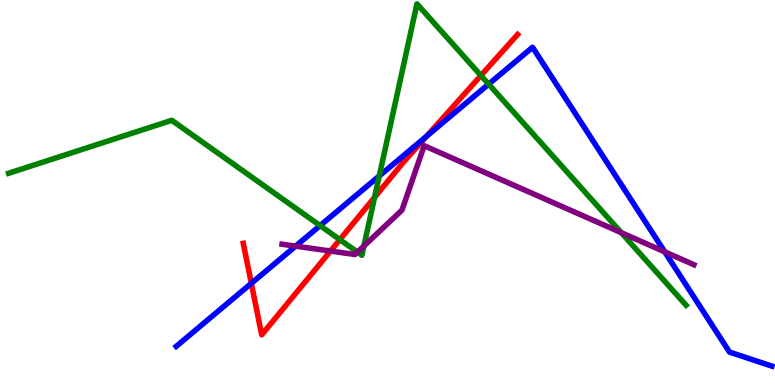[{'lines': ['blue', 'red'], 'intersections': [{'x': 3.24, 'y': 2.64}, {'x': 5.51, 'y': 6.46}]}, {'lines': ['green', 'red'], 'intersections': [{'x': 4.39, 'y': 3.78}, {'x': 4.83, 'y': 4.88}, {'x': 6.21, 'y': 8.04}]}, {'lines': ['purple', 'red'], 'intersections': [{'x': 4.26, 'y': 3.48}]}, {'lines': ['blue', 'green'], 'intersections': [{'x': 4.13, 'y': 4.14}, {'x': 4.89, 'y': 5.43}, {'x': 6.31, 'y': 7.81}]}, {'lines': ['blue', 'purple'], 'intersections': [{'x': 3.81, 'y': 3.61}, {'x': 8.58, 'y': 3.46}]}, {'lines': ['green', 'purple'], 'intersections': [{'x': 4.61, 'y': 3.45}, {'x': 4.7, 'y': 3.61}, {'x': 8.02, 'y': 3.96}]}]